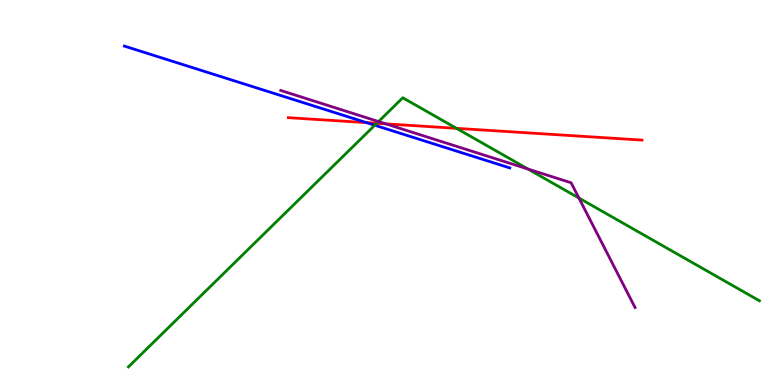[{'lines': ['blue', 'red'], 'intersections': [{'x': 4.73, 'y': 6.81}]}, {'lines': ['green', 'red'], 'intersections': [{'x': 4.86, 'y': 6.8}, {'x': 5.89, 'y': 6.67}]}, {'lines': ['purple', 'red'], 'intersections': [{'x': 4.98, 'y': 6.78}]}, {'lines': ['blue', 'green'], 'intersections': [{'x': 4.84, 'y': 6.75}]}, {'lines': ['blue', 'purple'], 'intersections': []}, {'lines': ['green', 'purple'], 'intersections': [{'x': 4.88, 'y': 6.84}, {'x': 6.81, 'y': 5.61}, {'x': 7.47, 'y': 4.86}]}]